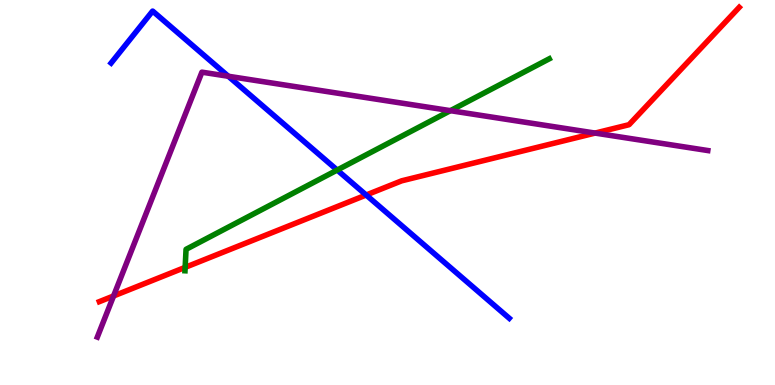[{'lines': ['blue', 'red'], 'intersections': [{'x': 4.72, 'y': 4.93}]}, {'lines': ['green', 'red'], 'intersections': [{'x': 2.39, 'y': 3.06}]}, {'lines': ['purple', 'red'], 'intersections': [{'x': 1.47, 'y': 2.31}, {'x': 7.68, 'y': 6.54}]}, {'lines': ['blue', 'green'], 'intersections': [{'x': 4.35, 'y': 5.58}]}, {'lines': ['blue', 'purple'], 'intersections': [{'x': 2.95, 'y': 8.02}]}, {'lines': ['green', 'purple'], 'intersections': [{'x': 5.81, 'y': 7.13}]}]